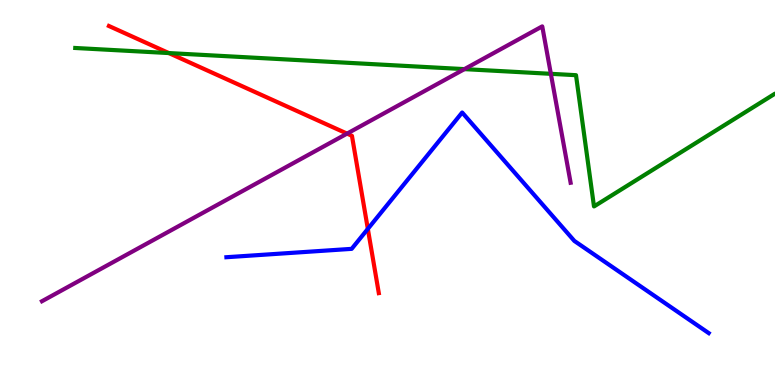[{'lines': ['blue', 'red'], 'intersections': [{'x': 4.75, 'y': 4.05}]}, {'lines': ['green', 'red'], 'intersections': [{'x': 2.18, 'y': 8.62}]}, {'lines': ['purple', 'red'], 'intersections': [{'x': 4.48, 'y': 6.53}]}, {'lines': ['blue', 'green'], 'intersections': []}, {'lines': ['blue', 'purple'], 'intersections': []}, {'lines': ['green', 'purple'], 'intersections': [{'x': 5.99, 'y': 8.2}, {'x': 7.11, 'y': 8.08}]}]